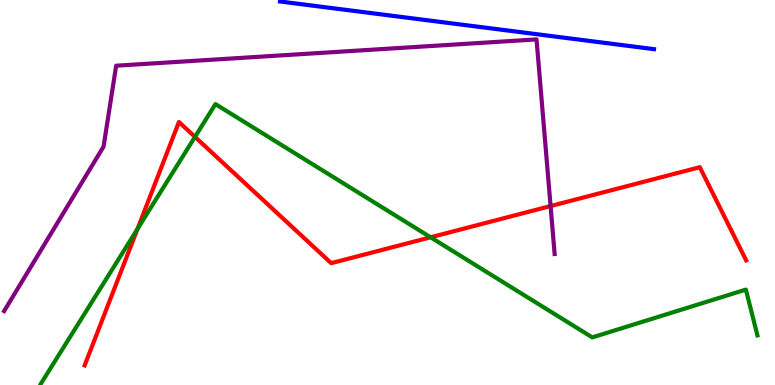[{'lines': ['blue', 'red'], 'intersections': []}, {'lines': ['green', 'red'], 'intersections': [{'x': 1.77, 'y': 4.05}, {'x': 2.52, 'y': 6.44}, {'x': 5.56, 'y': 3.84}]}, {'lines': ['purple', 'red'], 'intersections': [{'x': 7.1, 'y': 4.65}]}, {'lines': ['blue', 'green'], 'intersections': []}, {'lines': ['blue', 'purple'], 'intersections': []}, {'lines': ['green', 'purple'], 'intersections': []}]